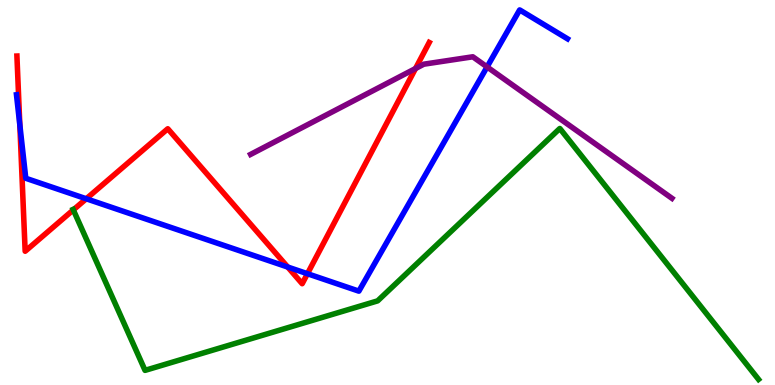[{'lines': ['blue', 'red'], 'intersections': [{'x': 0.256, 'y': 6.76}, {'x': 1.11, 'y': 4.84}, {'x': 3.71, 'y': 3.06}, {'x': 3.97, 'y': 2.89}]}, {'lines': ['green', 'red'], 'intersections': [{'x': 0.946, 'y': 4.55}]}, {'lines': ['purple', 'red'], 'intersections': [{'x': 5.36, 'y': 8.22}]}, {'lines': ['blue', 'green'], 'intersections': []}, {'lines': ['blue', 'purple'], 'intersections': [{'x': 6.28, 'y': 8.26}]}, {'lines': ['green', 'purple'], 'intersections': []}]